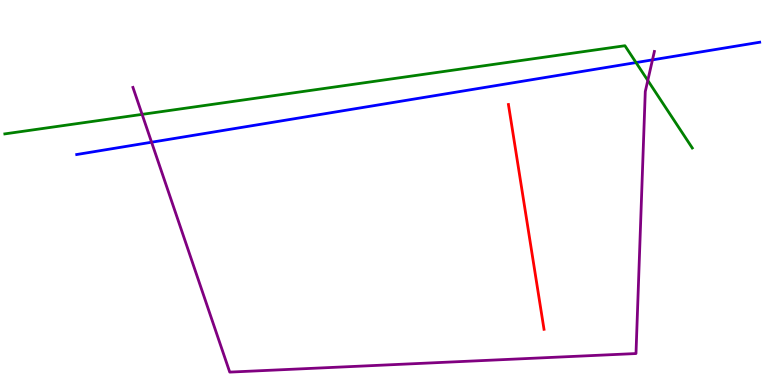[{'lines': ['blue', 'red'], 'intersections': []}, {'lines': ['green', 'red'], 'intersections': []}, {'lines': ['purple', 'red'], 'intersections': []}, {'lines': ['blue', 'green'], 'intersections': [{'x': 8.21, 'y': 8.37}]}, {'lines': ['blue', 'purple'], 'intersections': [{'x': 1.96, 'y': 6.31}, {'x': 8.42, 'y': 8.45}]}, {'lines': ['green', 'purple'], 'intersections': [{'x': 1.83, 'y': 7.03}, {'x': 8.36, 'y': 7.91}]}]